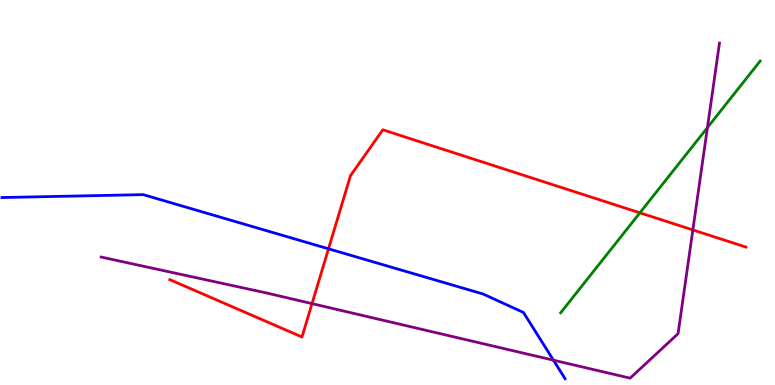[{'lines': ['blue', 'red'], 'intersections': [{'x': 4.24, 'y': 3.54}]}, {'lines': ['green', 'red'], 'intersections': [{'x': 8.26, 'y': 4.47}]}, {'lines': ['purple', 'red'], 'intersections': [{'x': 4.03, 'y': 2.11}, {'x': 8.94, 'y': 4.03}]}, {'lines': ['blue', 'green'], 'intersections': []}, {'lines': ['blue', 'purple'], 'intersections': [{'x': 7.14, 'y': 0.645}]}, {'lines': ['green', 'purple'], 'intersections': [{'x': 9.13, 'y': 6.69}]}]